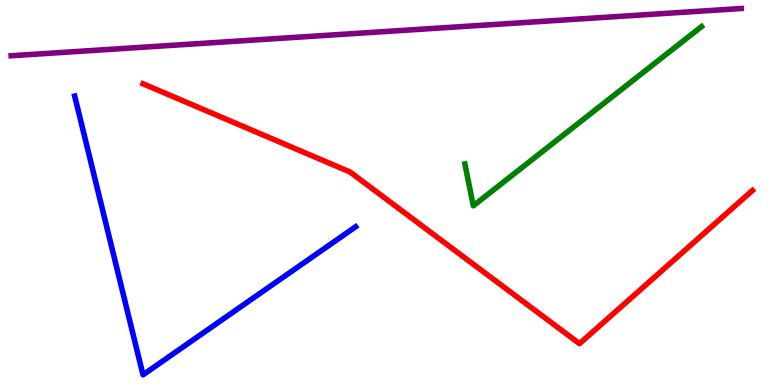[{'lines': ['blue', 'red'], 'intersections': []}, {'lines': ['green', 'red'], 'intersections': []}, {'lines': ['purple', 'red'], 'intersections': []}, {'lines': ['blue', 'green'], 'intersections': []}, {'lines': ['blue', 'purple'], 'intersections': []}, {'lines': ['green', 'purple'], 'intersections': []}]